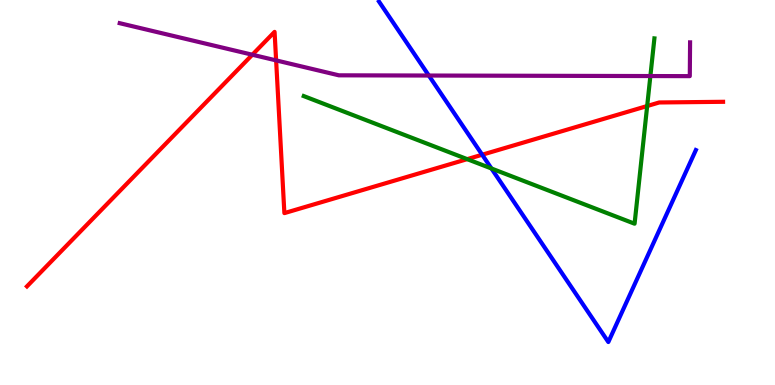[{'lines': ['blue', 'red'], 'intersections': [{'x': 6.22, 'y': 5.98}]}, {'lines': ['green', 'red'], 'intersections': [{'x': 6.03, 'y': 5.87}, {'x': 8.35, 'y': 7.25}]}, {'lines': ['purple', 'red'], 'intersections': [{'x': 3.26, 'y': 8.58}, {'x': 3.56, 'y': 8.43}]}, {'lines': ['blue', 'green'], 'intersections': [{'x': 6.34, 'y': 5.62}]}, {'lines': ['blue', 'purple'], 'intersections': [{'x': 5.53, 'y': 8.04}]}, {'lines': ['green', 'purple'], 'intersections': [{'x': 8.39, 'y': 8.02}]}]